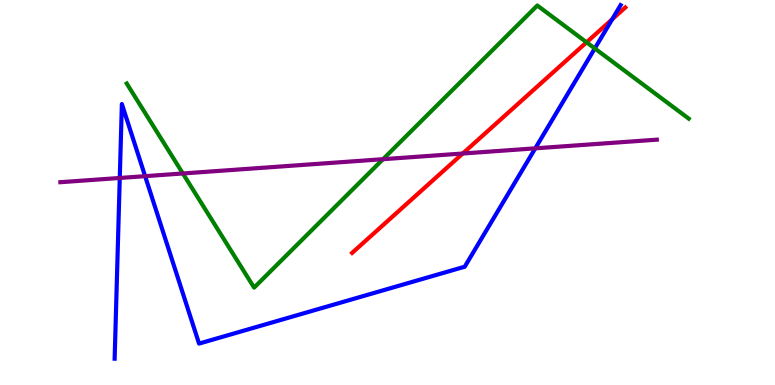[{'lines': ['blue', 'red'], 'intersections': [{'x': 7.9, 'y': 9.5}]}, {'lines': ['green', 'red'], 'intersections': [{'x': 7.57, 'y': 8.9}]}, {'lines': ['purple', 'red'], 'intersections': [{'x': 5.97, 'y': 6.01}]}, {'lines': ['blue', 'green'], 'intersections': [{'x': 7.67, 'y': 8.74}]}, {'lines': ['blue', 'purple'], 'intersections': [{'x': 1.55, 'y': 5.38}, {'x': 1.87, 'y': 5.42}, {'x': 6.91, 'y': 6.15}]}, {'lines': ['green', 'purple'], 'intersections': [{'x': 2.36, 'y': 5.49}, {'x': 4.94, 'y': 5.87}]}]